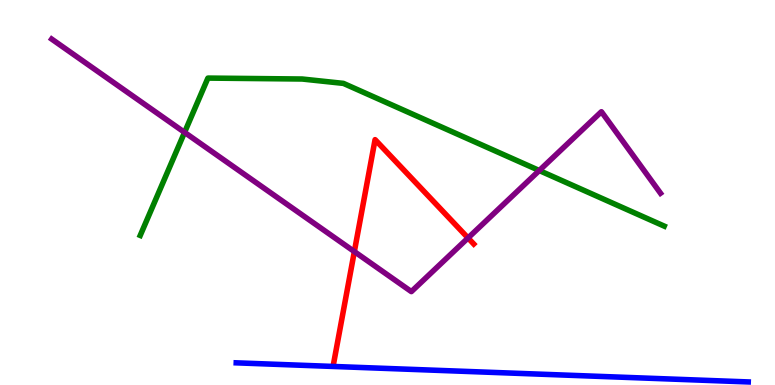[{'lines': ['blue', 'red'], 'intersections': []}, {'lines': ['green', 'red'], 'intersections': []}, {'lines': ['purple', 'red'], 'intersections': [{'x': 4.57, 'y': 3.47}, {'x': 6.04, 'y': 3.82}]}, {'lines': ['blue', 'green'], 'intersections': []}, {'lines': ['blue', 'purple'], 'intersections': []}, {'lines': ['green', 'purple'], 'intersections': [{'x': 2.38, 'y': 6.56}, {'x': 6.96, 'y': 5.57}]}]